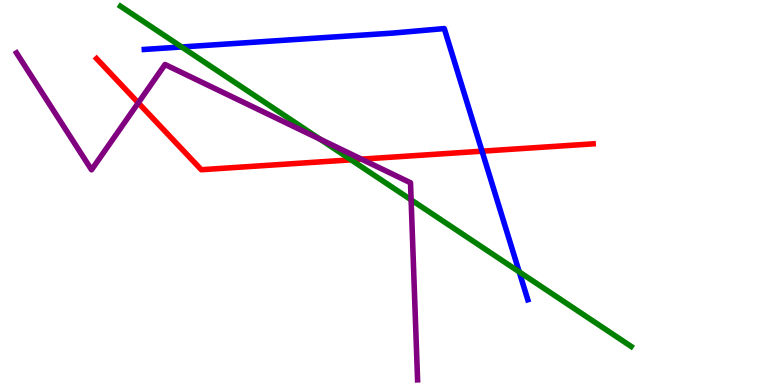[{'lines': ['blue', 'red'], 'intersections': [{'x': 6.22, 'y': 6.07}]}, {'lines': ['green', 'red'], 'intersections': [{'x': 4.53, 'y': 5.85}]}, {'lines': ['purple', 'red'], 'intersections': [{'x': 1.78, 'y': 7.33}, {'x': 4.66, 'y': 5.87}]}, {'lines': ['blue', 'green'], 'intersections': [{'x': 2.34, 'y': 8.78}, {'x': 6.7, 'y': 2.94}]}, {'lines': ['blue', 'purple'], 'intersections': []}, {'lines': ['green', 'purple'], 'intersections': [{'x': 4.13, 'y': 6.38}, {'x': 5.3, 'y': 4.81}]}]